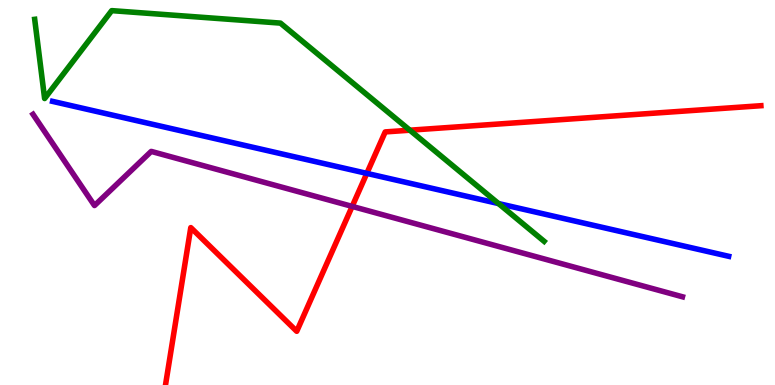[{'lines': ['blue', 'red'], 'intersections': [{'x': 4.73, 'y': 5.5}]}, {'lines': ['green', 'red'], 'intersections': [{'x': 5.29, 'y': 6.62}]}, {'lines': ['purple', 'red'], 'intersections': [{'x': 4.54, 'y': 4.64}]}, {'lines': ['blue', 'green'], 'intersections': [{'x': 6.43, 'y': 4.71}]}, {'lines': ['blue', 'purple'], 'intersections': []}, {'lines': ['green', 'purple'], 'intersections': []}]